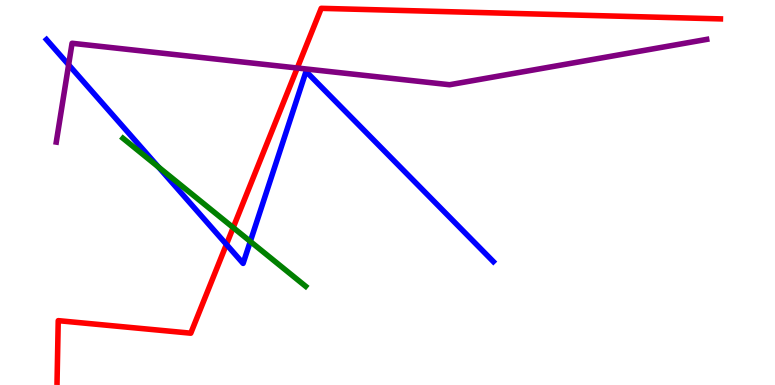[{'lines': ['blue', 'red'], 'intersections': [{'x': 2.92, 'y': 3.65}]}, {'lines': ['green', 'red'], 'intersections': [{'x': 3.01, 'y': 4.09}]}, {'lines': ['purple', 'red'], 'intersections': [{'x': 3.84, 'y': 8.23}]}, {'lines': ['blue', 'green'], 'intersections': [{'x': 2.04, 'y': 5.66}, {'x': 3.23, 'y': 3.73}]}, {'lines': ['blue', 'purple'], 'intersections': [{'x': 0.885, 'y': 8.32}]}, {'lines': ['green', 'purple'], 'intersections': []}]